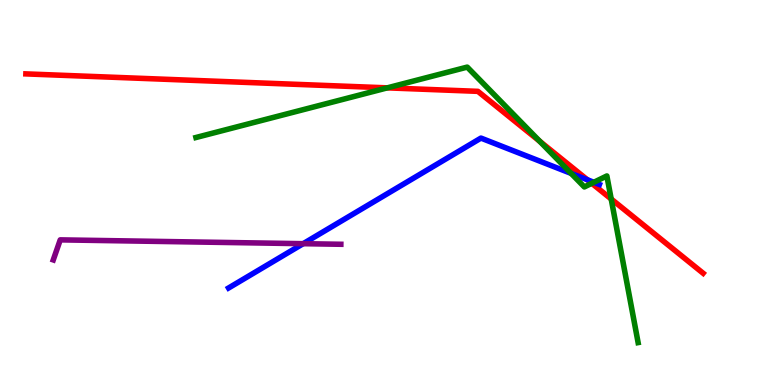[{'lines': ['blue', 'red'], 'intersections': [{'x': 7.58, 'y': 5.33}]}, {'lines': ['green', 'red'], 'intersections': [{'x': 5.0, 'y': 7.72}, {'x': 6.96, 'y': 6.33}, {'x': 7.64, 'y': 5.24}, {'x': 7.89, 'y': 4.83}]}, {'lines': ['purple', 'red'], 'intersections': []}, {'lines': ['blue', 'green'], 'intersections': [{'x': 7.37, 'y': 5.5}, {'x': 7.66, 'y': 5.27}]}, {'lines': ['blue', 'purple'], 'intersections': [{'x': 3.91, 'y': 3.67}]}, {'lines': ['green', 'purple'], 'intersections': []}]